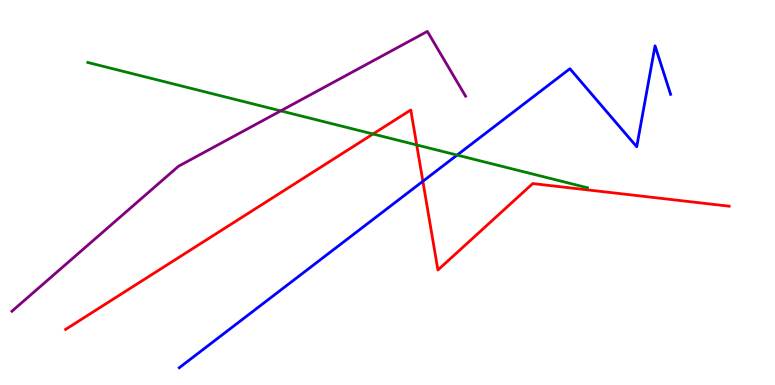[{'lines': ['blue', 'red'], 'intersections': [{'x': 5.46, 'y': 5.29}]}, {'lines': ['green', 'red'], 'intersections': [{'x': 4.81, 'y': 6.52}, {'x': 5.38, 'y': 6.24}]}, {'lines': ['purple', 'red'], 'intersections': []}, {'lines': ['blue', 'green'], 'intersections': [{'x': 5.9, 'y': 5.97}]}, {'lines': ['blue', 'purple'], 'intersections': []}, {'lines': ['green', 'purple'], 'intersections': [{'x': 3.62, 'y': 7.12}]}]